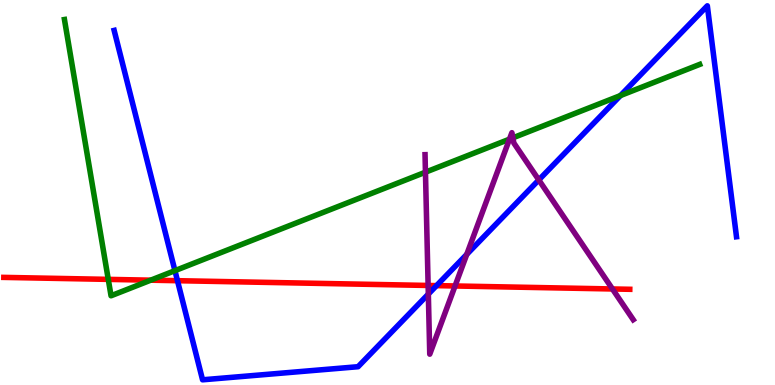[{'lines': ['blue', 'red'], 'intersections': [{'x': 2.29, 'y': 2.71}, {'x': 5.63, 'y': 2.58}]}, {'lines': ['green', 'red'], 'intersections': [{'x': 1.4, 'y': 2.74}, {'x': 1.94, 'y': 2.72}]}, {'lines': ['purple', 'red'], 'intersections': [{'x': 5.52, 'y': 2.59}, {'x': 5.87, 'y': 2.57}, {'x': 7.9, 'y': 2.49}]}, {'lines': ['blue', 'green'], 'intersections': [{'x': 2.26, 'y': 2.97}, {'x': 8.01, 'y': 7.52}]}, {'lines': ['blue', 'purple'], 'intersections': [{'x': 5.53, 'y': 2.36}, {'x': 6.02, 'y': 3.39}, {'x': 6.95, 'y': 5.33}]}, {'lines': ['green', 'purple'], 'intersections': [{'x': 5.49, 'y': 5.53}, {'x': 6.57, 'y': 6.39}, {'x': 6.62, 'y': 6.42}]}]